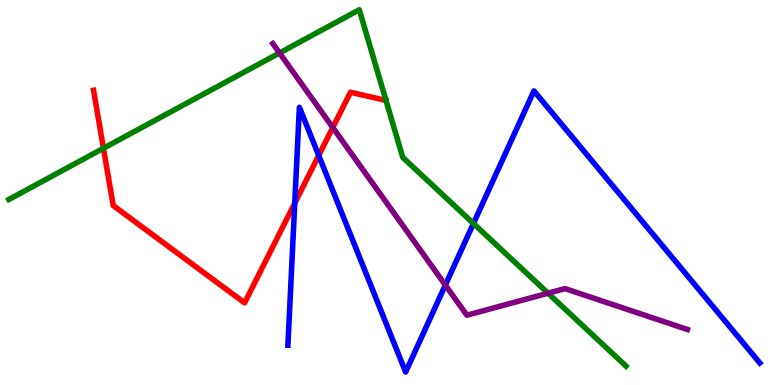[{'lines': ['blue', 'red'], 'intersections': [{'x': 3.8, 'y': 4.72}, {'x': 4.11, 'y': 5.96}]}, {'lines': ['green', 'red'], 'intersections': [{'x': 1.33, 'y': 6.15}, {'x': 4.98, 'y': 7.39}]}, {'lines': ['purple', 'red'], 'intersections': [{'x': 4.29, 'y': 6.69}]}, {'lines': ['blue', 'green'], 'intersections': [{'x': 6.11, 'y': 4.2}]}, {'lines': ['blue', 'purple'], 'intersections': [{'x': 5.75, 'y': 2.6}]}, {'lines': ['green', 'purple'], 'intersections': [{'x': 3.61, 'y': 8.62}, {'x': 7.07, 'y': 2.38}]}]